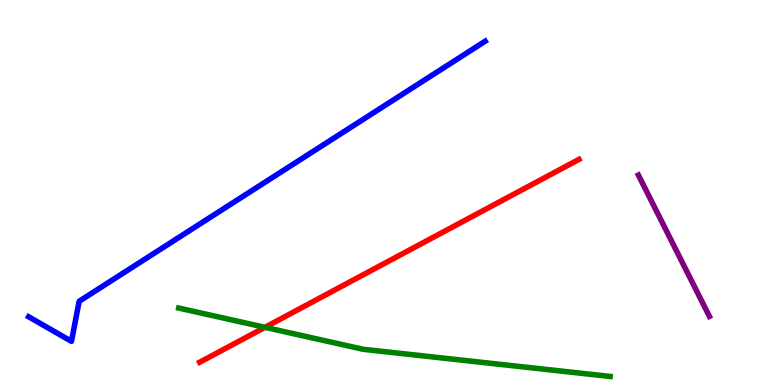[{'lines': ['blue', 'red'], 'intersections': []}, {'lines': ['green', 'red'], 'intersections': [{'x': 3.42, 'y': 1.5}]}, {'lines': ['purple', 'red'], 'intersections': []}, {'lines': ['blue', 'green'], 'intersections': []}, {'lines': ['blue', 'purple'], 'intersections': []}, {'lines': ['green', 'purple'], 'intersections': []}]